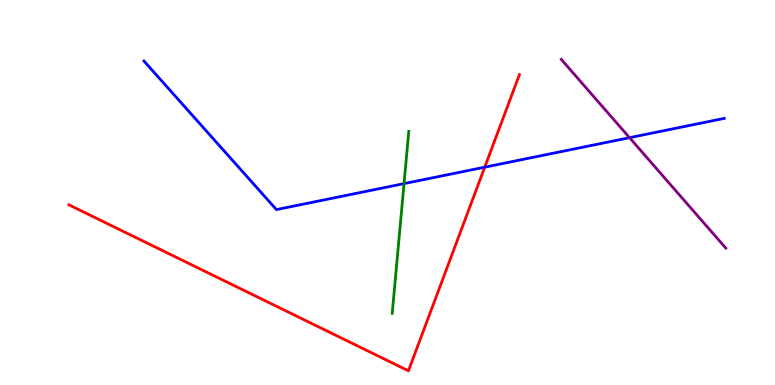[{'lines': ['blue', 'red'], 'intersections': [{'x': 6.25, 'y': 5.66}]}, {'lines': ['green', 'red'], 'intersections': []}, {'lines': ['purple', 'red'], 'intersections': []}, {'lines': ['blue', 'green'], 'intersections': [{'x': 5.21, 'y': 5.23}]}, {'lines': ['blue', 'purple'], 'intersections': [{'x': 8.12, 'y': 6.42}]}, {'lines': ['green', 'purple'], 'intersections': []}]